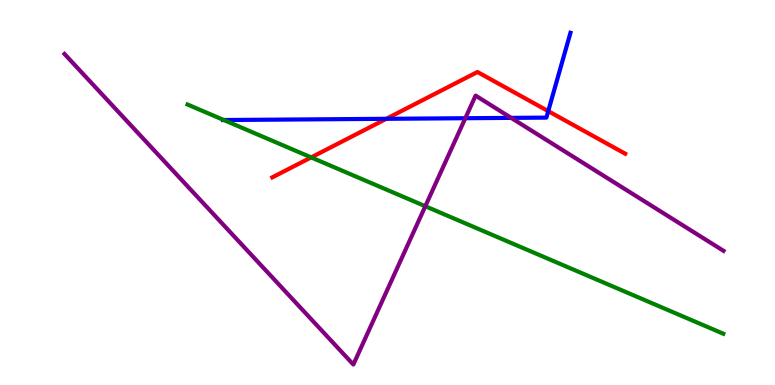[{'lines': ['blue', 'red'], 'intersections': [{'x': 4.98, 'y': 6.91}, {'x': 7.07, 'y': 7.11}]}, {'lines': ['green', 'red'], 'intersections': [{'x': 4.02, 'y': 5.91}]}, {'lines': ['purple', 'red'], 'intersections': []}, {'lines': ['blue', 'green'], 'intersections': [{'x': 2.89, 'y': 6.88}]}, {'lines': ['blue', 'purple'], 'intersections': [{'x': 6.0, 'y': 6.93}, {'x': 6.6, 'y': 6.94}]}, {'lines': ['green', 'purple'], 'intersections': [{'x': 5.49, 'y': 4.64}]}]